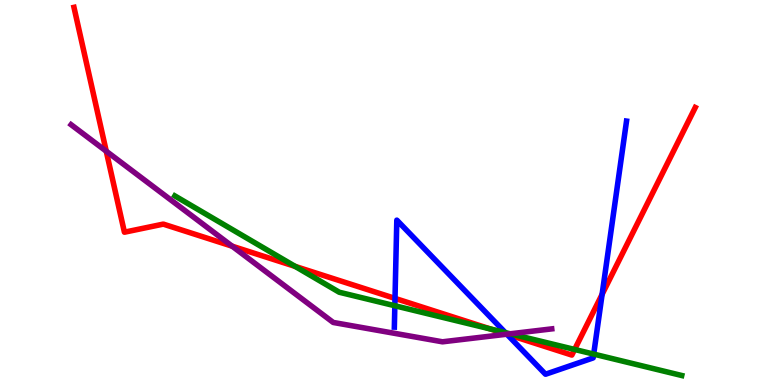[{'lines': ['blue', 'red'], 'intersections': [{'x': 5.1, 'y': 2.25}, {'x': 6.54, 'y': 1.32}, {'x': 7.77, 'y': 2.36}]}, {'lines': ['green', 'red'], 'intersections': [{'x': 3.81, 'y': 3.08}, {'x': 6.33, 'y': 1.45}, {'x': 7.41, 'y': 0.923}]}, {'lines': ['purple', 'red'], 'intersections': [{'x': 1.37, 'y': 6.07}, {'x': 3.0, 'y': 3.61}, {'x': 6.54, 'y': 1.32}]}, {'lines': ['blue', 'green'], 'intersections': [{'x': 5.09, 'y': 2.06}, {'x': 6.52, 'y': 1.36}, {'x': 7.66, 'y': 0.803}]}, {'lines': ['blue', 'purple'], 'intersections': [{'x': 6.54, 'y': 1.32}]}, {'lines': ['green', 'purple'], 'intersections': [{'x': 6.58, 'y': 1.33}]}]